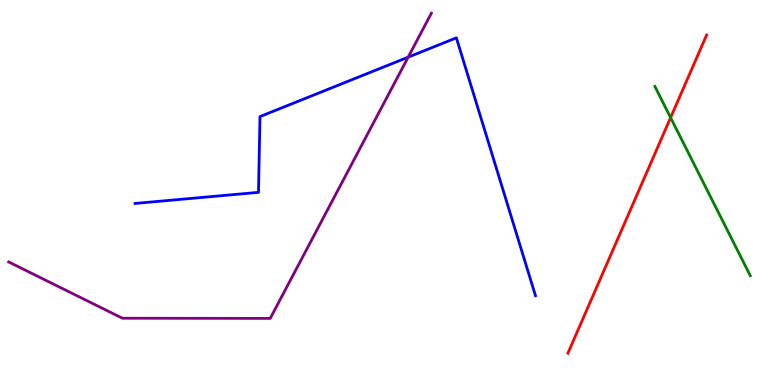[{'lines': ['blue', 'red'], 'intersections': []}, {'lines': ['green', 'red'], 'intersections': [{'x': 8.65, 'y': 6.95}]}, {'lines': ['purple', 'red'], 'intersections': []}, {'lines': ['blue', 'green'], 'intersections': []}, {'lines': ['blue', 'purple'], 'intersections': [{'x': 5.27, 'y': 8.52}]}, {'lines': ['green', 'purple'], 'intersections': []}]